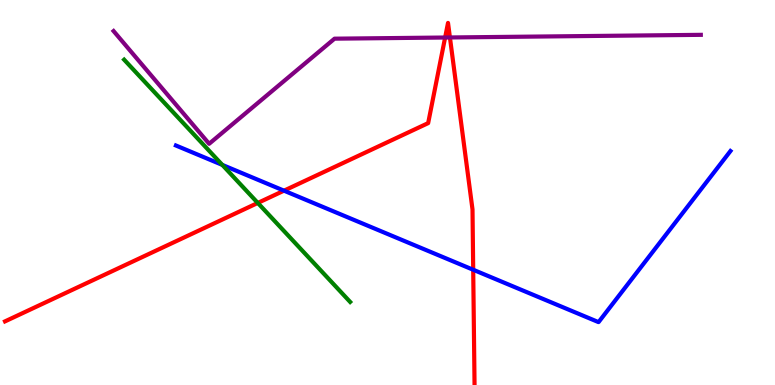[{'lines': ['blue', 'red'], 'intersections': [{'x': 3.66, 'y': 5.05}, {'x': 6.11, 'y': 2.99}]}, {'lines': ['green', 'red'], 'intersections': [{'x': 3.33, 'y': 4.73}]}, {'lines': ['purple', 'red'], 'intersections': [{'x': 5.74, 'y': 9.03}, {'x': 5.81, 'y': 9.03}]}, {'lines': ['blue', 'green'], 'intersections': [{'x': 2.87, 'y': 5.72}]}, {'lines': ['blue', 'purple'], 'intersections': []}, {'lines': ['green', 'purple'], 'intersections': []}]